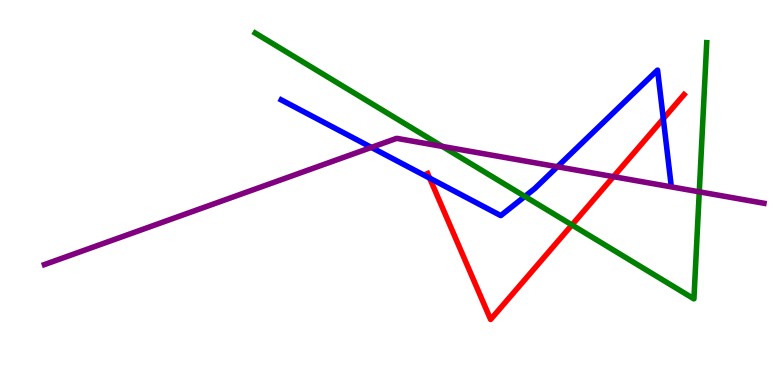[{'lines': ['blue', 'red'], 'intersections': [{'x': 5.54, 'y': 5.37}, {'x': 8.56, 'y': 6.92}]}, {'lines': ['green', 'red'], 'intersections': [{'x': 7.38, 'y': 4.16}]}, {'lines': ['purple', 'red'], 'intersections': [{'x': 7.92, 'y': 5.41}]}, {'lines': ['blue', 'green'], 'intersections': [{'x': 6.77, 'y': 4.9}]}, {'lines': ['blue', 'purple'], 'intersections': [{'x': 4.79, 'y': 6.17}, {'x': 7.19, 'y': 5.67}]}, {'lines': ['green', 'purple'], 'intersections': [{'x': 5.71, 'y': 6.2}, {'x': 9.02, 'y': 5.02}]}]